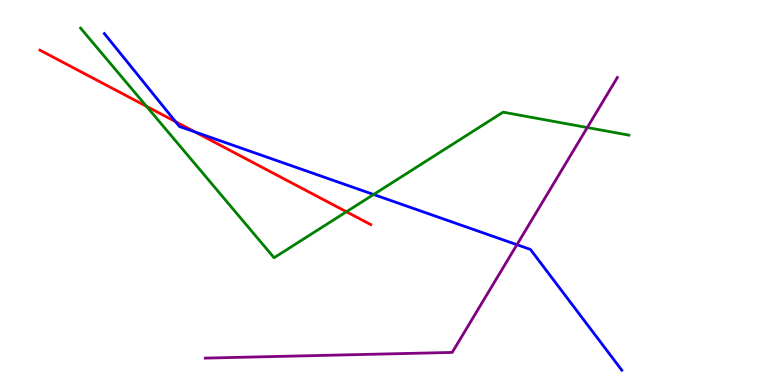[{'lines': ['blue', 'red'], 'intersections': [{'x': 2.26, 'y': 6.84}, {'x': 2.52, 'y': 6.57}]}, {'lines': ['green', 'red'], 'intersections': [{'x': 1.89, 'y': 7.24}, {'x': 4.47, 'y': 4.5}]}, {'lines': ['purple', 'red'], 'intersections': []}, {'lines': ['blue', 'green'], 'intersections': [{'x': 4.82, 'y': 4.95}]}, {'lines': ['blue', 'purple'], 'intersections': [{'x': 6.67, 'y': 3.64}]}, {'lines': ['green', 'purple'], 'intersections': [{'x': 7.58, 'y': 6.69}]}]